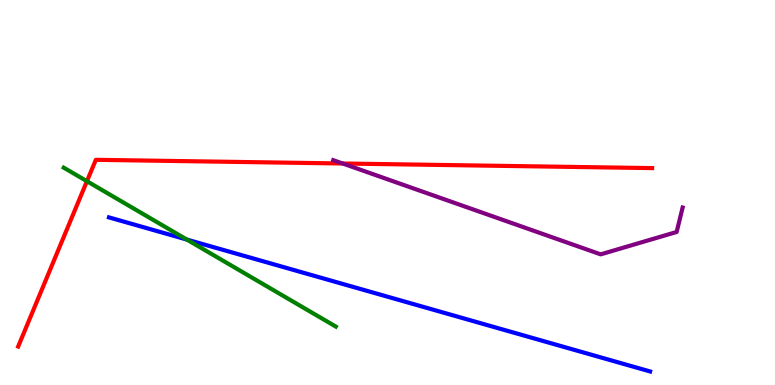[{'lines': ['blue', 'red'], 'intersections': []}, {'lines': ['green', 'red'], 'intersections': [{'x': 1.12, 'y': 5.29}]}, {'lines': ['purple', 'red'], 'intersections': [{'x': 4.42, 'y': 5.75}]}, {'lines': ['blue', 'green'], 'intersections': [{'x': 2.41, 'y': 3.78}]}, {'lines': ['blue', 'purple'], 'intersections': []}, {'lines': ['green', 'purple'], 'intersections': []}]